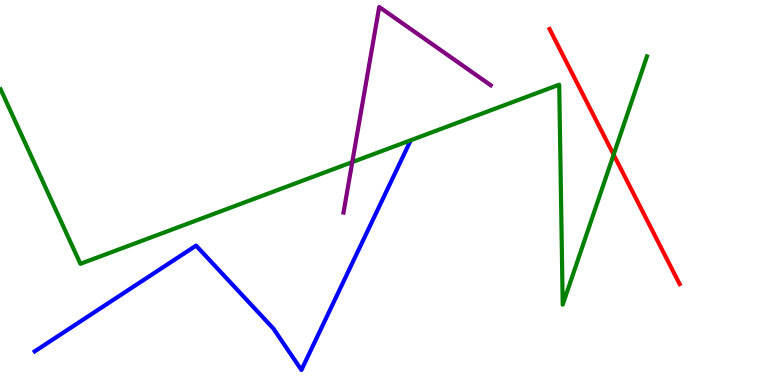[{'lines': ['blue', 'red'], 'intersections': []}, {'lines': ['green', 'red'], 'intersections': [{'x': 7.92, 'y': 5.98}]}, {'lines': ['purple', 'red'], 'intersections': []}, {'lines': ['blue', 'green'], 'intersections': []}, {'lines': ['blue', 'purple'], 'intersections': []}, {'lines': ['green', 'purple'], 'intersections': [{'x': 4.55, 'y': 5.79}]}]